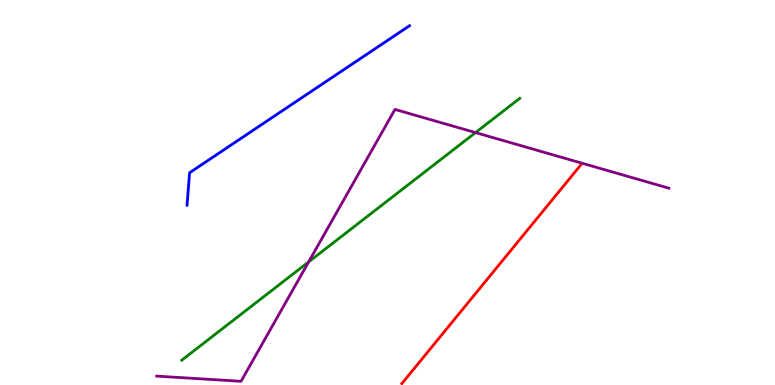[{'lines': ['blue', 'red'], 'intersections': []}, {'lines': ['green', 'red'], 'intersections': []}, {'lines': ['purple', 'red'], 'intersections': []}, {'lines': ['blue', 'green'], 'intersections': []}, {'lines': ['blue', 'purple'], 'intersections': []}, {'lines': ['green', 'purple'], 'intersections': [{'x': 3.98, 'y': 3.2}, {'x': 6.14, 'y': 6.56}]}]